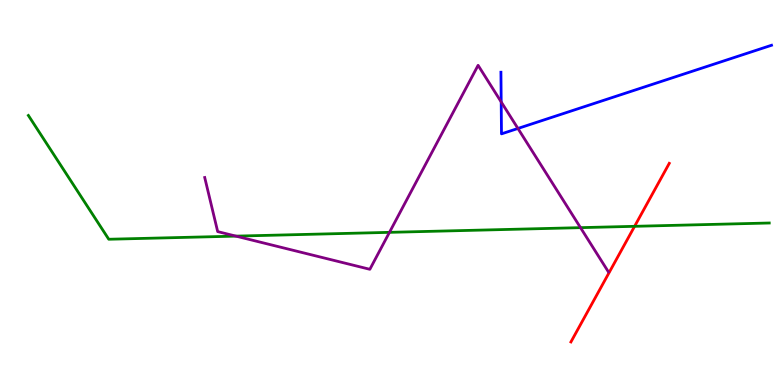[{'lines': ['blue', 'red'], 'intersections': []}, {'lines': ['green', 'red'], 'intersections': [{'x': 8.19, 'y': 4.12}]}, {'lines': ['purple', 'red'], 'intersections': []}, {'lines': ['blue', 'green'], 'intersections': []}, {'lines': ['blue', 'purple'], 'intersections': [{'x': 6.47, 'y': 7.35}, {'x': 6.68, 'y': 6.66}]}, {'lines': ['green', 'purple'], 'intersections': [{'x': 3.04, 'y': 3.87}, {'x': 5.03, 'y': 3.96}, {'x': 7.49, 'y': 4.09}]}]